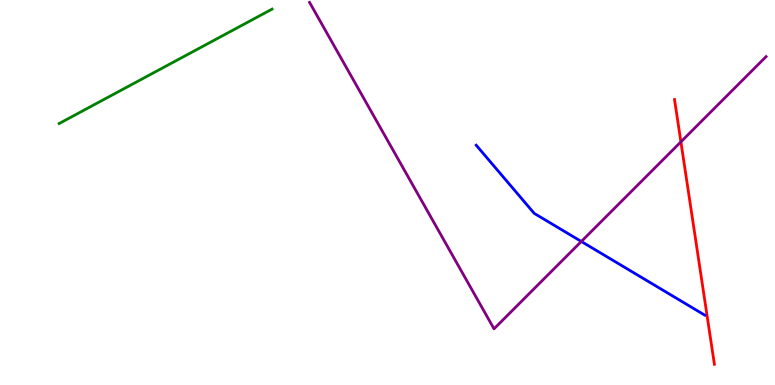[{'lines': ['blue', 'red'], 'intersections': []}, {'lines': ['green', 'red'], 'intersections': []}, {'lines': ['purple', 'red'], 'intersections': [{'x': 8.79, 'y': 6.32}]}, {'lines': ['blue', 'green'], 'intersections': []}, {'lines': ['blue', 'purple'], 'intersections': [{'x': 7.5, 'y': 3.73}]}, {'lines': ['green', 'purple'], 'intersections': []}]